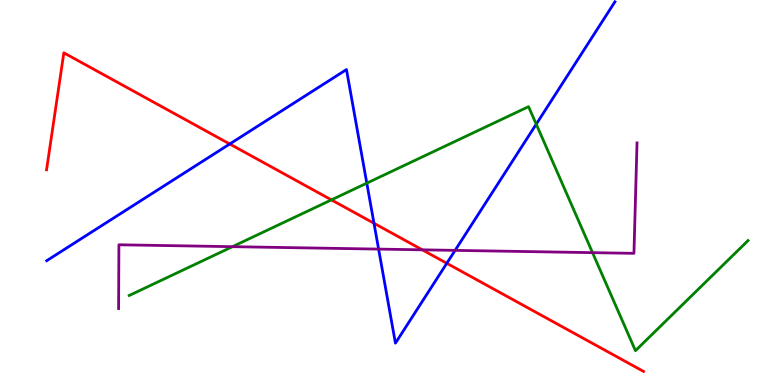[{'lines': ['blue', 'red'], 'intersections': [{'x': 2.96, 'y': 6.26}, {'x': 4.83, 'y': 4.2}, {'x': 5.77, 'y': 3.16}]}, {'lines': ['green', 'red'], 'intersections': [{'x': 4.28, 'y': 4.81}]}, {'lines': ['purple', 'red'], 'intersections': [{'x': 5.45, 'y': 3.51}]}, {'lines': ['blue', 'green'], 'intersections': [{'x': 4.73, 'y': 5.24}, {'x': 6.92, 'y': 6.77}]}, {'lines': ['blue', 'purple'], 'intersections': [{'x': 4.89, 'y': 3.53}, {'x': 5.87, 'y': 3.5}]}, {'lines': ['green', 'purple'], 'intersections': [{'x': 3.0, 'y': 3.59}, {'x': 7.65, 'y': 3.44}]}]